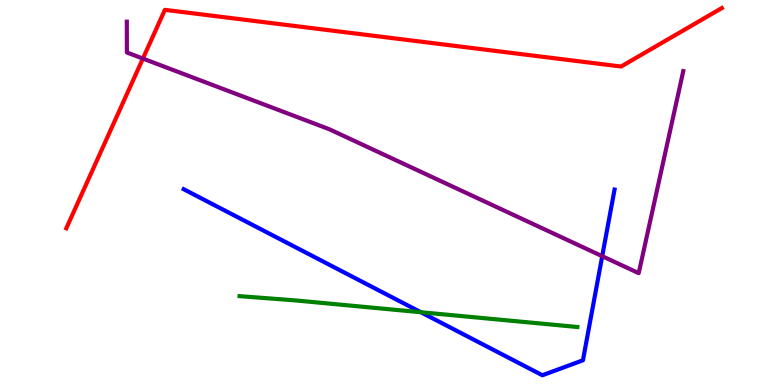[{'lines': ['blue', 'red'], 'intersections': []}, {'lines': ['green', 'red'], 'intersections': []}, {'lines': ['purple', 'red'], 'intersections': [{'x': 1.84, 'y': 8.48}]}, {'lines': ['blue', 'green'], 'intersections': [{'x': 5.43, 'y': 1.89}]}, {'lines': ['blue', 'purple'], 'intersections': [{'x': 7.77, 'y': 3.35}]}, {'lines': ['green', 'purple'], 'intersections': []}]